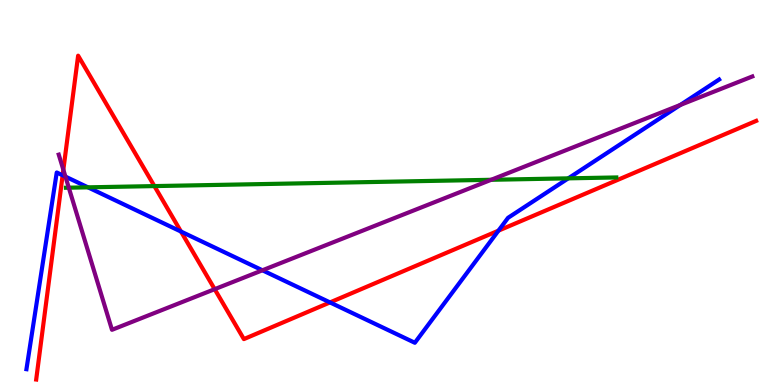[{'lines': ['blue', 'red'], 'intersections': [{'x': 0.808, 'y': 5.45}, {'x': 2.34, 'y': 3.99}, {'x': 4.26, 'y': 2.15}, {'x': 6.43, 'y': 4.01}]}, {'lines': ['green', 'red'], 'intersections': [{'x': 1.99, 'y': 5.17}]}, {'lines': ['purple', 'red'], 'intersections': [{'x': 0.817, 'y': 5.59}, {'x': 2.77, 'y': 2.49}]}, {'lines': ['blue', 'green'], 'intersections': [{'x': 1.14, 'y': 5.13}, {'x': 7.33, 'y': 5.37}]}, {'lines': ['blue', 'purple'], 'intersections': [{'x': 0.844, 'y': 5.41}, {'x': 3.39, 'y': 2.98}, {'x': 8.78, 'y': 7.27}]}, {'lines': ['green', 'purple'], 'intersections': [{'x': 0.888, 'y': 5.12}, {'x': 6.34, 'y': 5.33}]}]